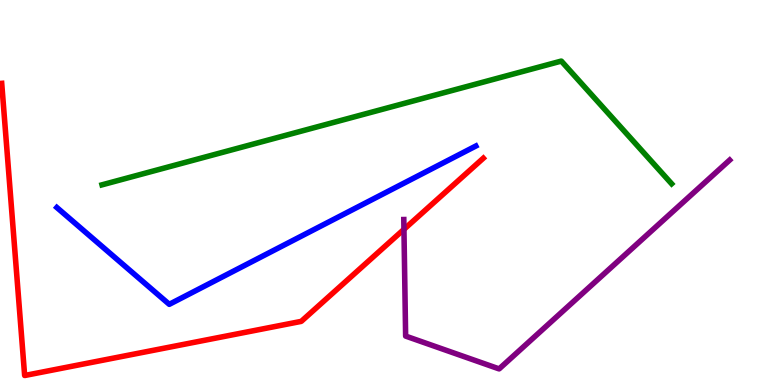[{'lines': ['blue', 'red'], 'intersections': []}, {'lines': ['green', 'red'], 'intersections': []}, {'lines': ['purple', 'red'], 'intersections': [{'x': 5.21, 'y': 4.04}]}, {'lines': ['blue', 'green'], 'intersections': []}, {'lines': ['blue', 'purple'], 'intersections': []}, {'lines': ['green', 'purple'], 'intersections': []}]